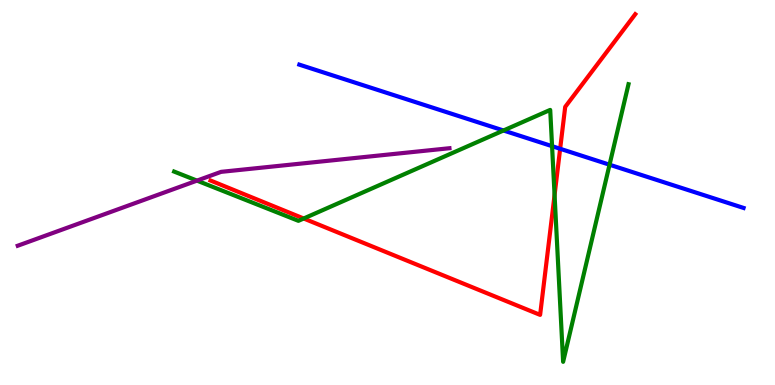[{'lines': ['blue', 'red'], 'intersections': [{'x': 7.23, 'y': 6.14}]}, {'lines': ['green', 'red'], 'intersections': [{'x': 3.92, 'y': 4.32}, {'x': 7.16, 'y': 4.93}]}, {'lines': ['purple', 'red'], 'intersections': []}, {'lines': ['blue', 'green'], 'intersections': [{'x': 6.5, 'y': 6.61}, {'x': 7.12, 'y': 6.2}, {'x': 7.87, 'y': 5.72}]}, {'lines': ['blue', 'purple'], 'intersections': []}, {'lines': ['green', 'purple'], 'intersections': [{'x': 2.54, 'y': 5.31}]}]